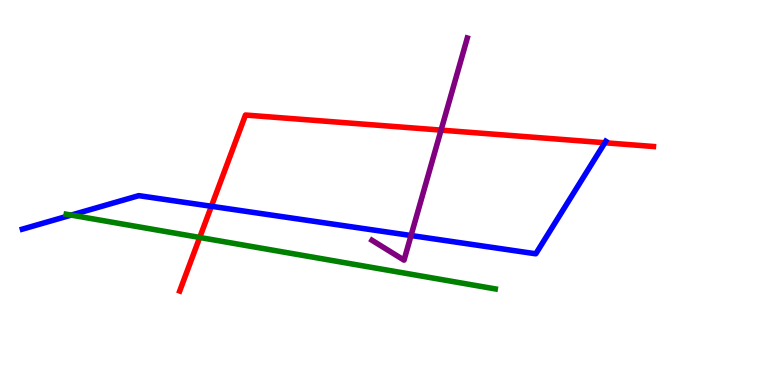[{'lines': ['blue', 'red'], 'intersections': [{'x': 2.73, 'y': 4.64}, {'x': 7.8, 'y': 6.29}]}, {'lines': ['green', 'red'], 'intersections': [{'x': 2.58, 'y': 3.83}]}, {'lines': ['purple', 'red'], 'intersections': [{'x': 5.69, 'y': 6.62}]}, {'lines': ['blue', 'green'], 'intersections': [{'x': 0.919, 'y': 4.41}]}, {'lines': ['blue', 'purple'], 'intersections': [{'x': 5.3, 'y': 3.88}]}, {'lines': ['green', 'purple'], 'intersections': []}]